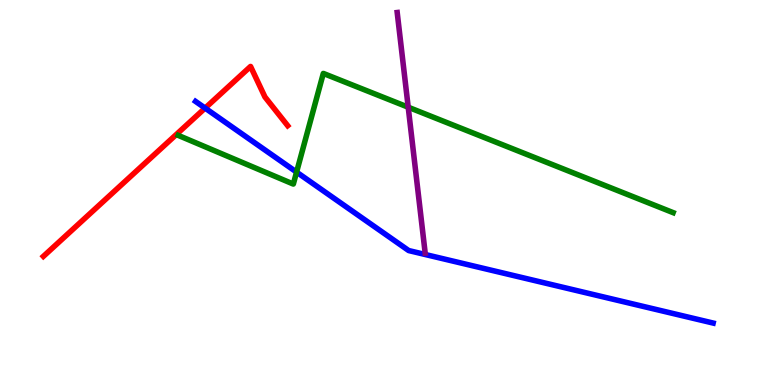[{'lines': ['blue', 'red'], 'intersections': [{'x': 2.65, 'y': 7.19}]}, {'lines': ['green', 'red'], 'intersections': []}, {'lines': ['purple', 'red'], 'intersections': []}, {'lines': ['blue', 'green'], 'intersections': [{'x': 3.83, 'y': 5.53}]}, {'lines': ['blue', 'purple'], 'intersections': []}, {'lines': ['green', 'purple'], 'intersections': [{'x': 5.27, 'y': 7.22}]}]